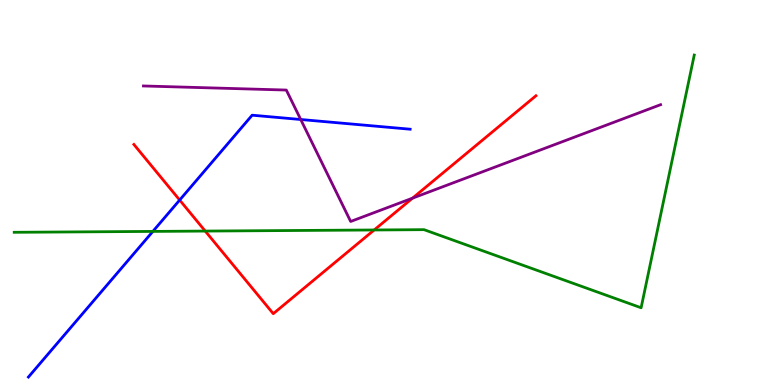[{'lines': ['blue', 'red'], 'intersections': [{'x': 2.32, 'y': 4.8}]}, {'lines': ['green', 'red'], 'intersections': [{'x': 2.65, 'y': 4.0}, {'x': 4.83, 'y': 4.03}]}, {'lines': ['purple', 'red'], 'intersections': [{'x': 5.32, 'y': 4.85}]}, {'lines': ['blue', 'green'], 'intersections': [{'x': 1.97, 'y': 3.99}]}, {'lines': ['blue', 'purple'], 'intersections': [{'x': 3.88, 'y': 6.9}]}, {'lines': ['green', 'purple'], 'intersections': []}]